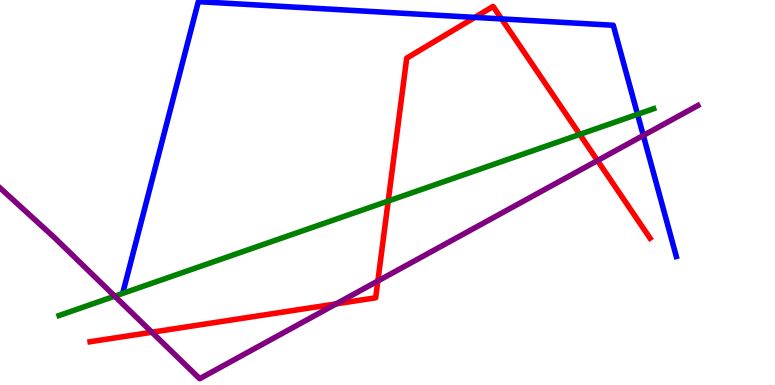[{'lines': ['blue', 'red'], 'intersections': [{'x': 6.13, 'y': 9.55}, {'x': 6.47, 'y': 9.51}]}, {'lines': ['green', 'red'], 'intersections': [{'x': 5.01, 'y': 4.78}, {'x': 7.48, 'y': 6.51}]}, {'lines': ['purple', 'red'], 'intersections': [{'x': 1.96, 'y': 1.37}, {'x': 4.34, 'y': 2.11}, {'x': 4.88, 'y': 2.7}, {'x': 7.71, 'y': 5.83}]}, {'lines': ['blue', 'green'], 'intersections': [{'x': 8.23, 'y': 7.03}]}, {'lines': ['blue', 'purple'], 'intersections': [{'x': 8.3, 'y': 6.48}]}, {'lines': ['green', 'purple'], 'intersections': [{'x': 1.48, 'y': 2.31}]}]